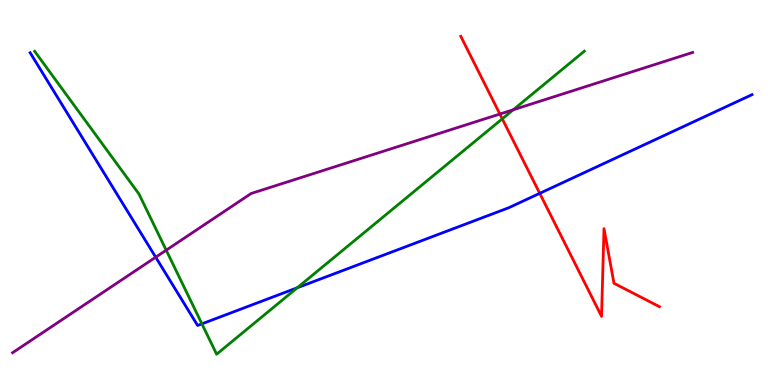[{'lines': ['blue', 'red'], 'intersections': [{'x': 6.96, 'y': 4.98}]}, {'lines': ['green', 'red'], 'intersections': [{'x': 6.48, 'y': 6.91}]}, {'lines': ['purple', 'red'], 'intersections': [{'x': 6.45, 'y': 7.04}]}, {'lines': ['blue', 'green'], 'intersections': [{'x': 2.61, 'y': 1.59}, {'x': 3.84, 'y': 2.53}]}, {'lines': ['blue', 'purple'], 'intersections': [{'x': 2.01, 'y': 3.32}]}, {'lines': ['green', 'purple'], 'intersections': [{'x': 2.14, 'y': 3.5}, {'x': 6.62, 'y': 7.15}]}]